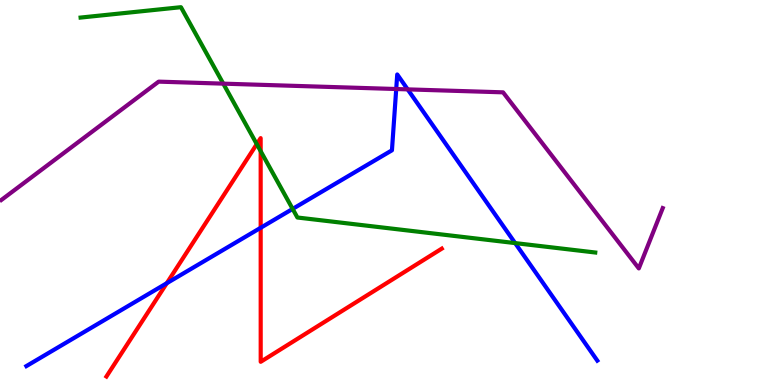[{'lines': ['blue', 'red'], 'intersections': [{'x': 2.15, 'y': 2.64}, {'x': 3.36, 'y': 4.08}]}, {'lines': ['green', 'red'], 'intersections': [{'x': 3.31, 'y': 6.26}, {'x': 3.36, 'y': 6.07}]}, {'lines': ['purple', 'red'], 'intersections': []}, {'lines': ['blue', 'green'], 'intersections': [{'x': 3.78, 'y': 4.57}, {'x': 6.65, 'y': 3.69}]}, {'lines': ['blue', 'purple'], 'intersections': [{'x': 5.11, 'y': 7.69}, {'x': 5.26, 'y': 7.68}]}, {'lines': ['green', 'purple'], 'intersections': [{'x': 2.88, 'y': 7.83}]}]